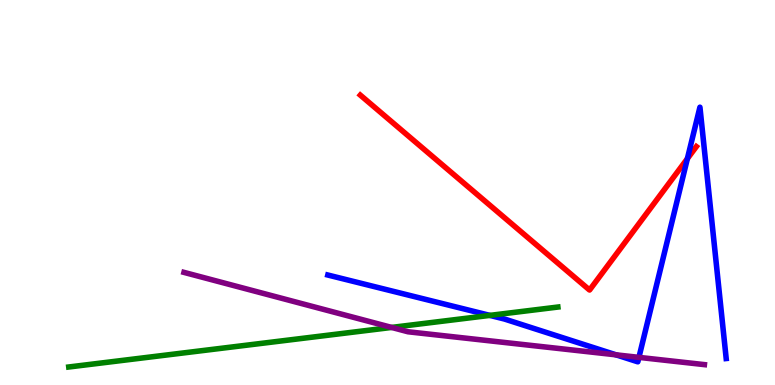[{'lines': ['blue', 'red'], 'intersections': [{'x': 8.87, 'y': 5.88}]}, {'lines': ['green', 'red'], 'intersections': []}, {'lines': ['purple', 'red'], 'intersections': []}, {'lines': ['blue', 'green'], 'intersections': [{'x': 6.32, 'y': 1.81}]}, {'lines': ['blue', 'purple'], 'intersections': [{'x': 7.95, 'y': 0.784}, {'x': 8.24, 'y': 0.718}]}, {'lines': ['green', 'purple'], 'intersections': [{'x': 5.05, 'y': 1.5}]}]